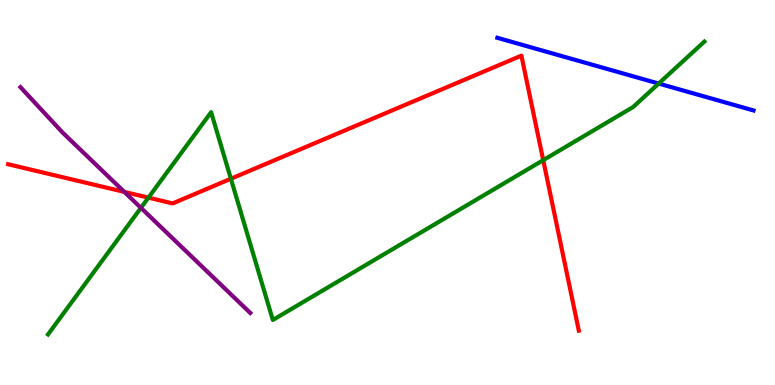[{'lines': ['blue', 'red'], 'intersections': []}, {'lines': ['green', 'red'], 'intersections': [{'x': 1.92, 'y': 4.87}, {'x': 2.98, 'y': 5.36}, {'x': 7.01, 'y': 5.84}]}, {'lines': ['purple', 'red'], 'intersections': [{'x': 1.6, 'y': 5.02}]}, {'lines': ['blue', 'green'], 'intersections': [{'x': 8.5, 'y': 7.83}]}, {'lines': ['blue', 'purple'], 'intersections': []}, {'lines': ['green', 'purple'], 'intersections': [{'x': 1.82, 'y': 4.6}]}]